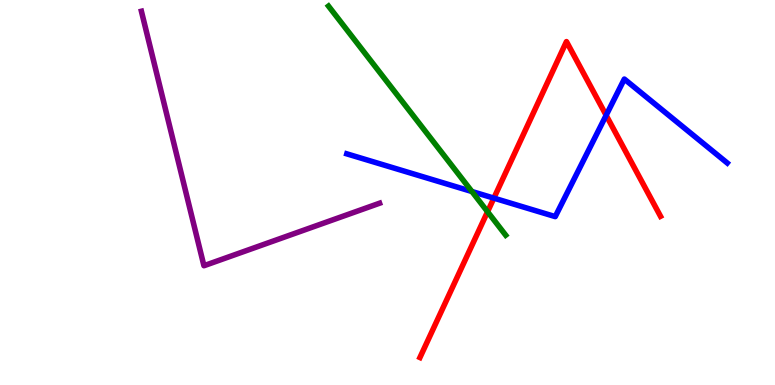[{'lines': ['blue', 'red'], 'intersections': [{'x': 6.37, 'y': 4.85}, {'x': 7.82, 'y': 7.01}]}, {'lines': ['green', 'red'], 'intersections': [{'x': 6.29, 'y': 4.5}]}, {'lines': ['purple', 'red'], 'intersections': []}, {'lines': ['blue', 'green'], 'intersections': [{'x': 6.09, 'y': 5.03}]}, {'lines': ['blue', 'purple'], 'intersections': []}, {'lines': ['green', 'purple'], 'intersections': []}]